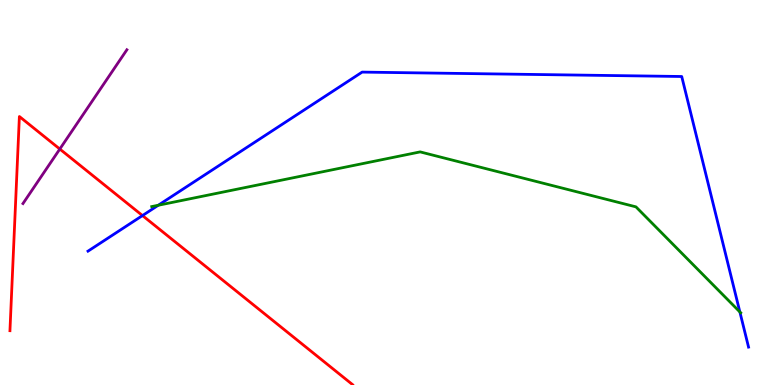[{'lines': ['blue', 'red'], 'intersections': [{'x': 1.84, 'y': 4.4}]}, {'lines': ['green', 'red'], 'intersections': []}, {'lines': ['purple', 'red'], 'intersections': [{'x': 0.772, 'y': 6.13}]}, {'lines': ['blue', 'green'], 'intersections': [{'x': 2.04, 'y': 4.67}, {'x': 9.55, 'y': 1.9}]}, {'lines': ['blue', 'purple'], 'intersections': []}, {'lines': ['green', 'purple'], 'intersections': []}]